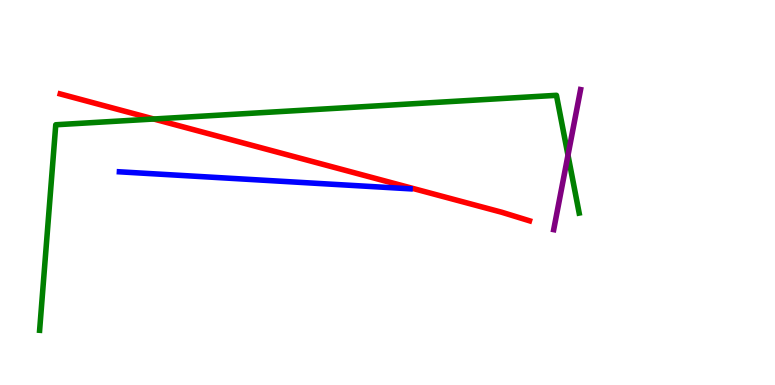[{'lines': ['blue', 'red'], 'intersections': []}, {'lines': ['green', 'red'], 'intersections': [{'x': 1.98, 'y': 6.91}]}, {'lines': ['purple', 'red'], 'intersections': []}, {'lines': ['blue', 'green'], 'intersections': []}, {'lines': ['blue', 'purple'], 'intersections': []}, {'lines': ['green', 'purple'], 'intersections': [{'x': 7.33, 'y': 5.97}]}]